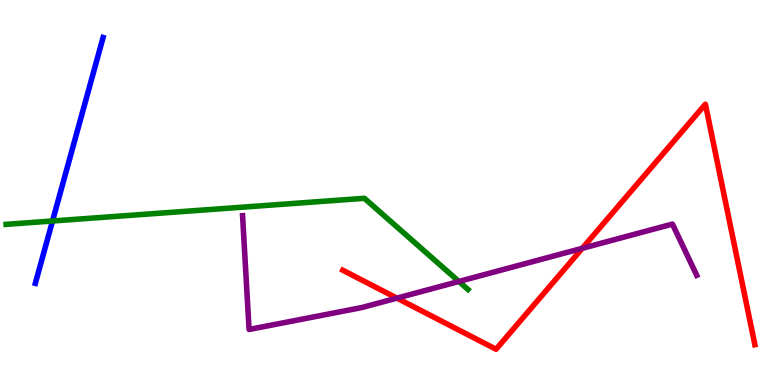[{'lines': ['blue', 'red'], 'intersections': []}, {'lines': ['green', 'red'], 'intersections': []}, {'lines': ['purple', 'red'], 'intersections': [{'x': 5.12, 'y': 2.26}, {'x': 7.51, 'y': 3.55}]}, {'lines': ['blue', 'green'], 'intersections': [{'x': 0.678, 'y': 4.26}]}, {'lines': ['blue', 'purple'], 'intersections': []}, {'lines': ['green', 'purple'], 'intersections': [{'x': 5.92, 'y': 2.69}]}]